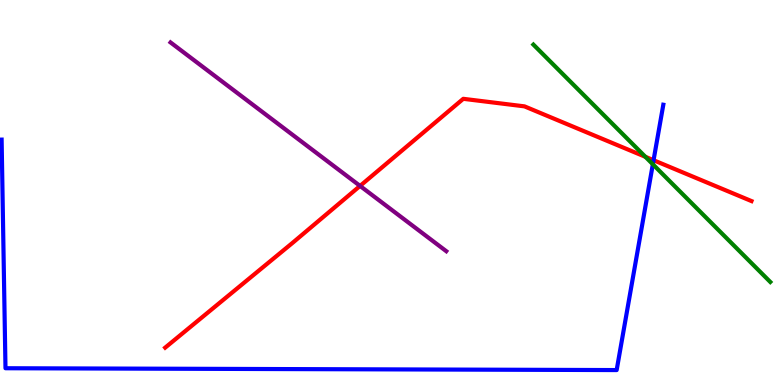[{'lines': ['blue', 'red'], 'intersections': [{'x': 8.43, 'y': 5.84}]}, {'lines': ['green', 'red'], 'intersections': [{'x': 8.33, 'y': 5.93}]}, {'lines': ['purple', 'red'], 'intersections': [{'x': 4.65, 'y': 5.17}]}, {'lines': ['blue', 'green'], 'intersections': [{'x': 8.42, 'y': 5.73}]}, {'lines': ['blue', 'purple'], 'intersections': []}, {'lines': ['green', 'purple'], 'intersections': []}]